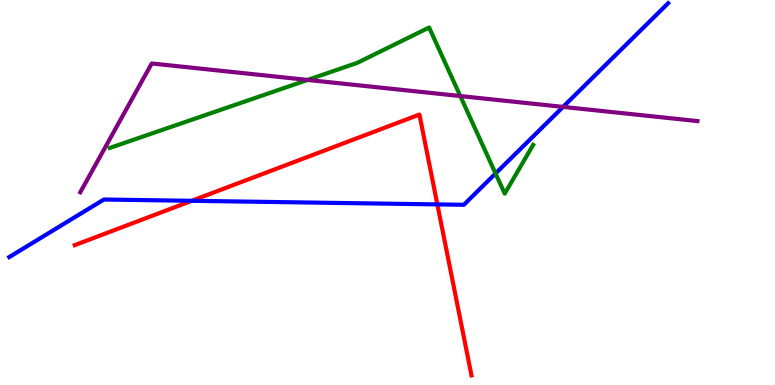[{'lines': ['blue', 'red'], 'intersections': [{'x': 2.47, 'y': 4.78}, {'x': 5.64, 'y': 4.69}]}, {'lines': ['green', 'red'], 'intersections': []}, {'lines': ['purple', 'red'], 'intersections': []}, {'lines': ['blue', 'green'], 'intersections': [{'x': 6.39, 'y': 5.49}]}, {'lines': ['blue', 'purple'], 'intersections': [{'x': 7.27, 'y': 7.22}]}, {'lines': ['green', 'purple'], 'intersections': [{'x': 3.97, 'y': 7.92}, {'x': 5.94, 'y': 7.51}]}]